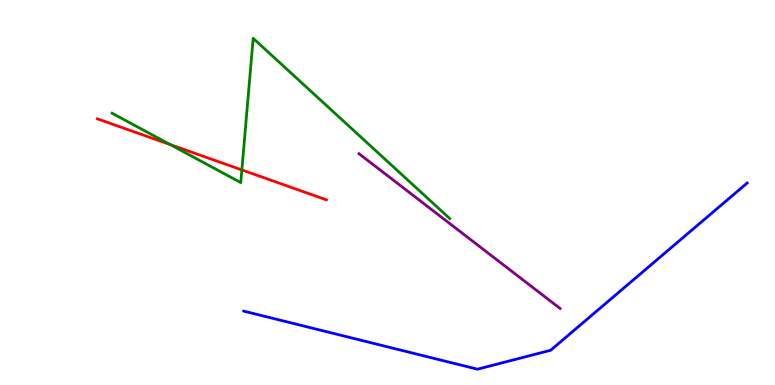[{'lines': ['blue', 'red'], 'intersections': []}, {'lines': ['green', 'red'], 'intersections': [{'x': 2.2, 'y': 6.24}, {'x': 3.12, 'y': 5.59}]}, {'lines': ['purple', 'red'], 'intersections': []}, {'lines': ['blue', 'green'], 'intersections': []}, {'lines': ['blue', 'purple'], 'intersections': []}, {'lines': ['green', 'purple'], 'intersections': []}]